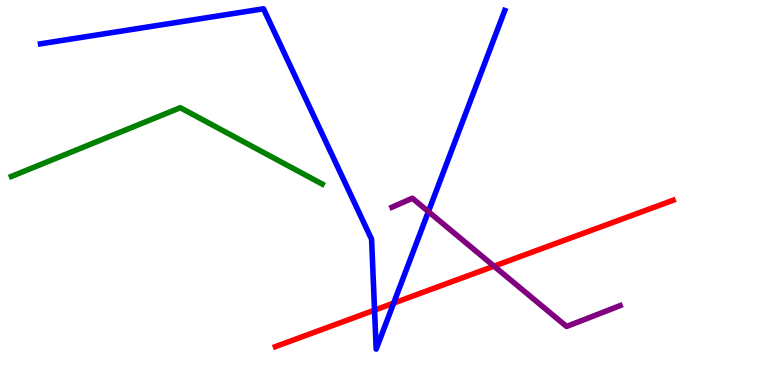[{'lines': ['blue', 'red'], 'intersections': [{'x': 4.83, 'y': 1.94}, {'x': 5.08, 'y': 2.13}]}, {'lines': ['green', 'red'], 'intersections': []}, {'lines': ['purple', 'red'], 'intersections': [{'x': 6.37, 'y': 3.09}]}, {'lines': ['blue', 'green'], 'intersections': []}, {'lines': ['blue', 'purple'], 'intersections': [{'x': 5.53, 'y': 4.5}]}, {'lines': ['green', 'purple'], 'intersections': []}]